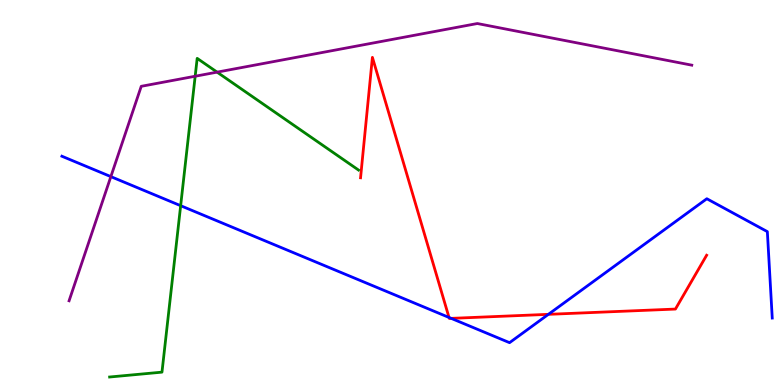[{'lines': ['blue', 'red'], 'intersections': [{'x': 5.79, 'y': 1.75}, {'x': 5.82, 'y': 1.73}, {'x': 7.08, 'y': 1.84}]}, {'lines': ['green', 'red'], 'intersections': []}, {'lines': ['purple', 'red'], 'intersections': []}, {'lines': ['blue', 'green'], 'intersections': [{'x': 2.33, 'y': 4.66}]}, {'lines': ['blue', 'purple'], 'intersections': [{'x': 1.43, 'y': 5.41}]}, {'lines': ['green', 'purple'], 'intersections': [{'x': 2.52, 'y': 8.02}, {'x': 2.8, 'y': 8.13}]}]